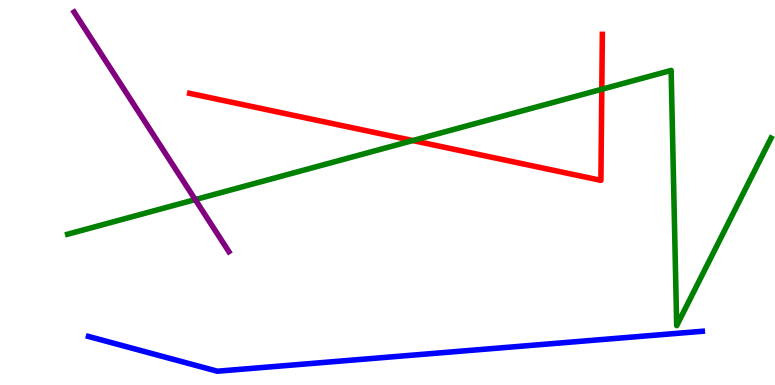[{'lines': ['blue', 'red'], 'intersections': []}, {'lines': ['green', 'red'], 'intersections': [{'x': 5.33, 'y': 6.35}, {'x': 7.77, 'y': 7.68}]}, {'lines': ['purple', 'red'], 'intersections': []}, {'lines': ['blue', 'green'], 'intersections': []}, {'lines': ['blue', 'purple'], 'intersections': []}, {'lines': ['green', 'purple'], 'intersections': [{'x': 2.52, 'y': 4.82}]}]